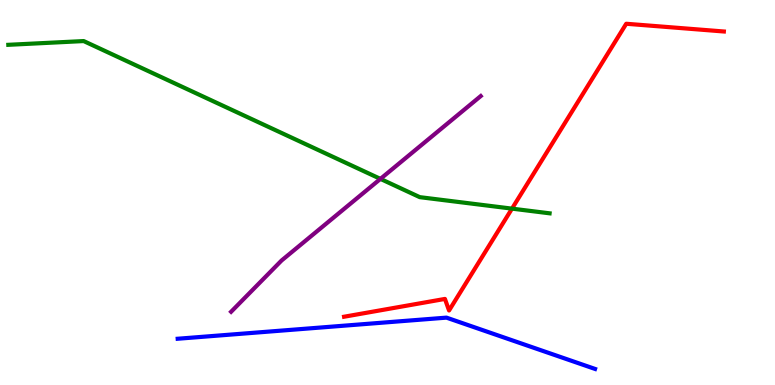[{'lines': ['blue', 'red'], 'intersections': []}, {'lines': ['green', 'red'], 'intersections': [{'x': 6.61, 'y': 4.58}]}, {'lines': ['purple', 'red'], 'intersections': []}, {'lines': ['blue', 'green'], 'intersections': []}, {'lines': ['blue', 'purple'], 'intersections': []}, {'lines': ['green', 'purple'], 'intersections': [{'x': 4.91, 'y': 5.35}]}]